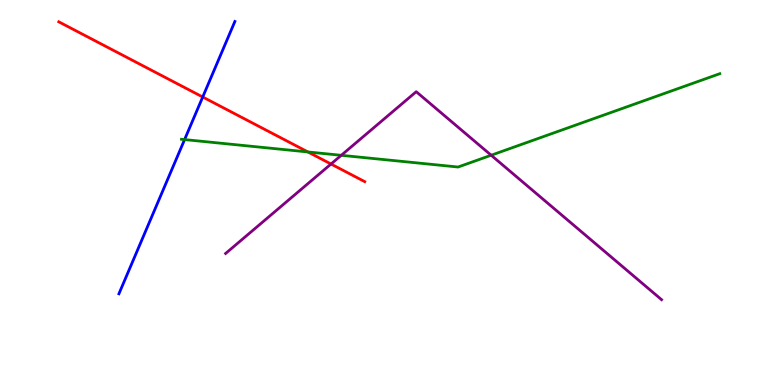[{'lines': ['blue', 'red'], 'intersections': [{'x': 2.62, 'y': 7.48}]}, {'lines': ['green', 'red'], 'intersections': [{'x': 3.97, 'y': 6.05}]}, {'lines': ['purple', 'red'], 'intersections': [{'x': 4.27, 'y': 5.74}]}, {'lines': ['blue', 'green'], 'intersections': [{'x': 2.38, 'y': 6.37}]}, {'lines': ['blue', 'purple'], 'intersections': []}, {'lines': ['green', 'purple'], 'intersections': [{'x': 4.4, 'y': 5.97}, {'x': 6.34, 'y': 5.97}]}]